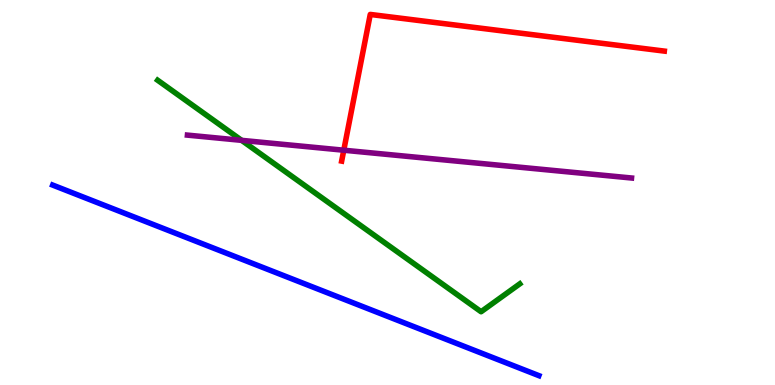[{'lines': ['blue', 'red'], 'intersections': []}, {'lines': ['green', 'red'], 'intersections': []}, {'lines': ['purple', 'red'], 'intersections': [{'x': 4.44, 'y': 6.1}]}, {'lines': ['blue', 'green'], 'intersections': []}, {'lines': ['blue', 'purple'], 'intersections': []}, {'lines': ['green', 'purple'], 'intersections': [{'x': 3.12, 'y': 6.35}]}]